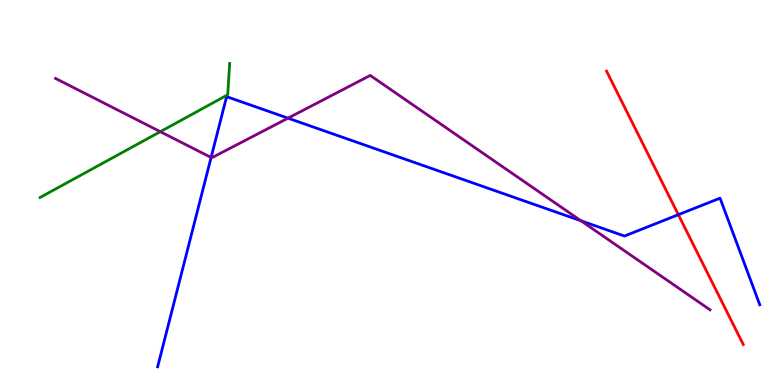[{'lines': ['blue', 'red'], 'intersections': [{'x': 8.75, 'y': 4.42}]}, {'lines': ['green', 'red'], 'intersections': []}, {'lines': ['purple', 'red'], 'intersections': []}, {'lines': ['blue', 'green'], 'intersections': []}, {'lines': ['blue', 'purple'], 'intersections': [{'x': 2.72, 'y': 5.91}, {'x': 3.72, 'y': 6.93}, {'x': 7.5, 'y': 4.26}]}, {'lines': ['green', 'purple'], 'intersections': [{'x': 2.07, 'y': 6.58}]}]